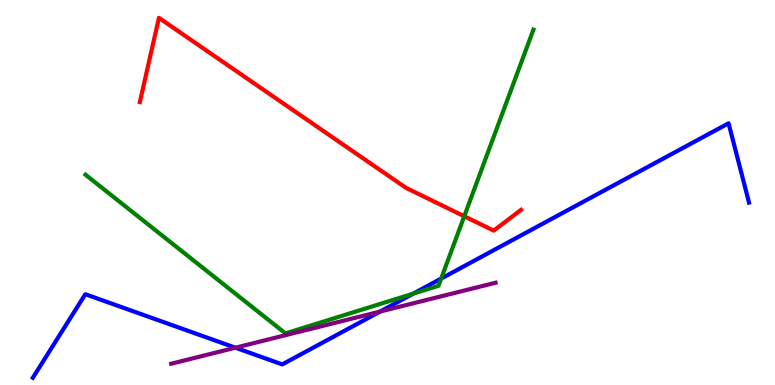[{'lines': ['blue', 'red'], 'intersections': []}, {'lines': ['green', 'red'], 'intersections': [{'x': 5.99, 'y': 4.38}]}, {'lines': ['purple', 'red'], 'intersections': []}, {'lines': ['blue', 'green'], 'intersections': [{'x': 5.33, 'y': 2.37}, {'x': 5.69, 'y': 2.76}]}, {'lines': ['blue', 'purple'], 'intersections': [{'x': 3.04, 'y': 0.969}, {'x': 4.9, 'y': 1.91}]}, {'lines': ['green', 'purple'], 'intersections': []}]